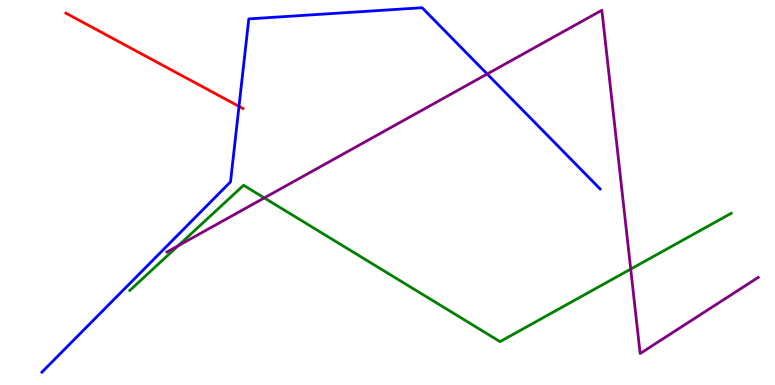[{'lines': ['blue', 'red'], 'intersections': [{'x': 3.08, 'y': 7.24}]}, {'lines': ['green', 'red'], 'intersections': []}, {'lines': ['purple', 'red'], 'intersections': []}, {'lines': ['blue', 'green'], 'intersections': []}, {'lines': ['blue', 'purple'], 'intersections': [{'x': 6.29, 'y': 8.08}]}, {'lines': ['green', 'purple'], 'intersections': [{'x': 2.3, 'y': 3.62}, {'x': 3.41, 'y': 4.86}, {'x': 8.14, 'y': 3.01}]}]